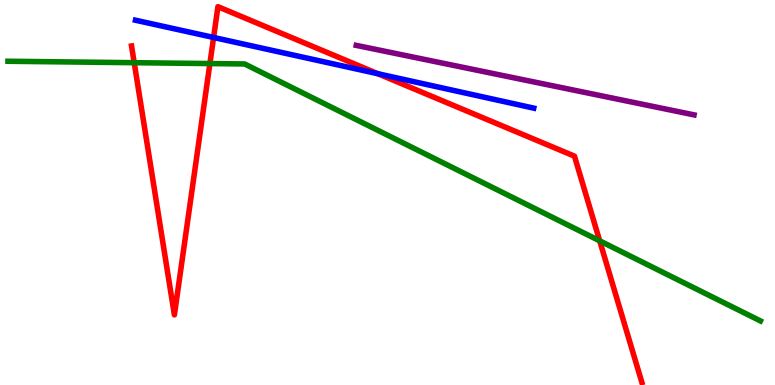[{'lines': ['blue', 'red'], 'intersections': [{'x': 2.76, 'y': 9.03}, {'x': 4.88, 'y': 8.09}]}, {'lines': ['green', 'red'], 'intersections': [{'x': 1.73, 'y': 8.37}, {'x': 2.71, 'y': 8.35}, {'x': 7.74, 'y': 3.74}]}, {'lines': ['purple', 'red'], 'intersections': []}, {'lines': ['blue', 'green'], 'intersections': []}, {'lines': ['blue', 'purple'], 'intersections': []}, {'lines': ['green', 'purple'], 'intersections': []}]